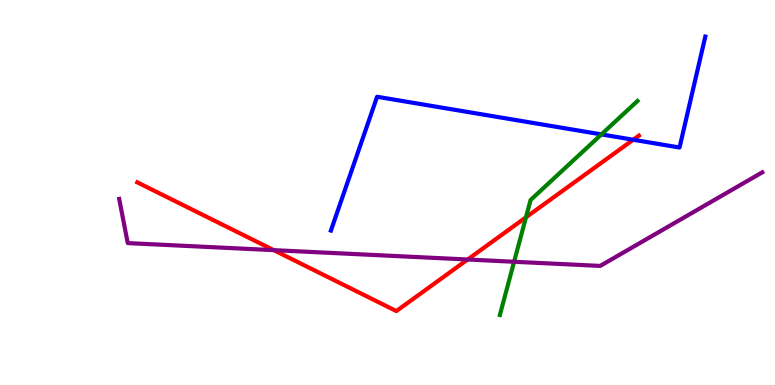[{'lines': ['blue', 'red'], 'intersections': [{'x': 8.17, 'y': 6.37}]}, {'lines': ['green', 'red'], 'intersections': [{'x': 6.79, 'y': 4.36}]}, {'lines': ['purple', 'red'], 'intersections': [{'x': 3.53, 'y': 3.5}, {'x': 6.03, 'y': 3.26}]}, {'lines': ['blue', 'green'], 'intersections': [{'x': 7.76, 'y': 6.51}]}, {'lines': ['blue', 'purple'], 'intersections': []}, {'lines': ['green', 'purple'], 'intersections': [{'x': 6.63, 'y': 3.2}]}]